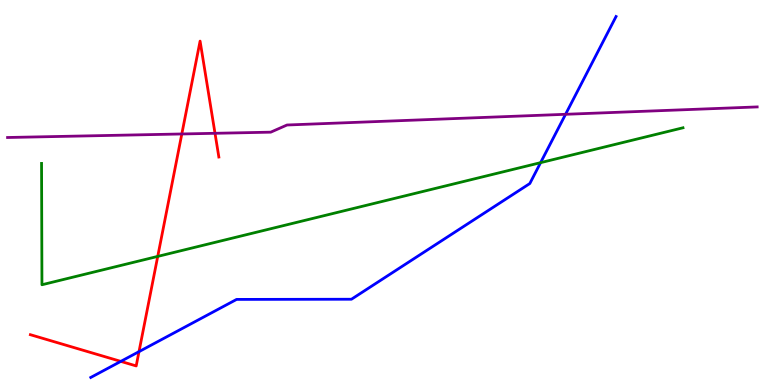[{'lines': ['blue', 'red'], 'intersections': [{'x': 1.56, 'y': 0.613}, {'x': 1.79, 'y': 0.866}]}, {'lines': ['green', 'red'], 'intersections': [{'x': 2.04, 'y': 3.34}]}, {'lines': ['purple', 'red'], 'intersections': [{'x': 2.35, 'y': 6.52}, {'x': 2.77, 'y': 6.54}]}, {'lines': ['blue', 'green'], 'intersections': [{'x': 6.98, 'y': 5.78}]}, {'lines': ['blue', 'purple'], 'intersections': [{'x': 7.3, 'y': 7.03}]}, {'lines': ['green', 'purple'], 'intersections': []}]